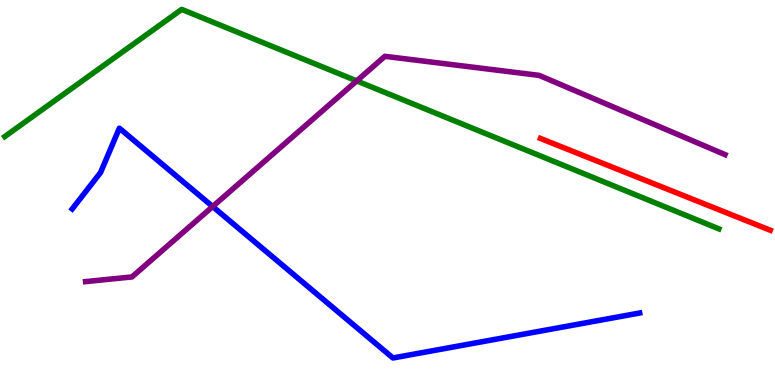[{'lines': ['blue', 'red'], 'intersections': []}, {'lines': ['green', 'red'], 'intersections': []}, {'lines': ['purple', 'red'], 'intersections': []}, {'lines': ['blue', 'green'], 'intersections': []}, {'lines': ['blue', 'purple'], 'intersections': [{'x': 2.74, 'y': 4.64}]}, {'lines': ['green', 'purple'], 'intersections': [{'x': 4.6, 'y': 7.9}]}]